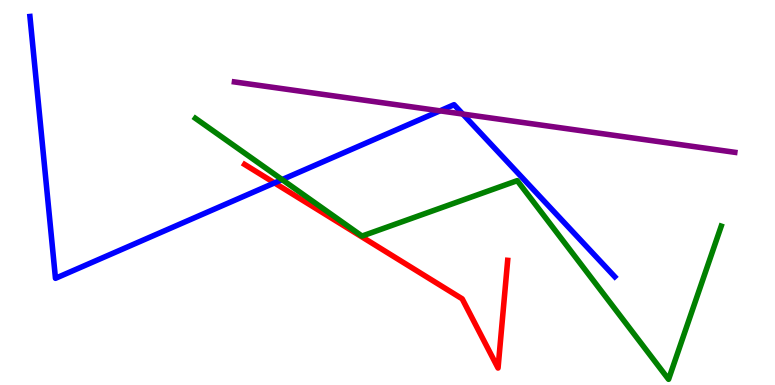[{'lines': ['blue', 'red'], 'intersections': [{'x': 3.54, 'y': 5.25}]}, {'lines': ['green', 'red'], 'intersections': []}, {'lines': ['purple', 'red'], 'intersections': []}, {'lines': ['blue', 'green'], 'intersections': [{'x': 3.64, 'y': 5.33}]}, {'lines': ['blue', 'purple'], 'intersections': [{'x': 5.68, 'y': 7.12}, {'x': 5.97, 'y': 7.04}]}, {'lines': ['green', 'purple'], 'intersections': []}]